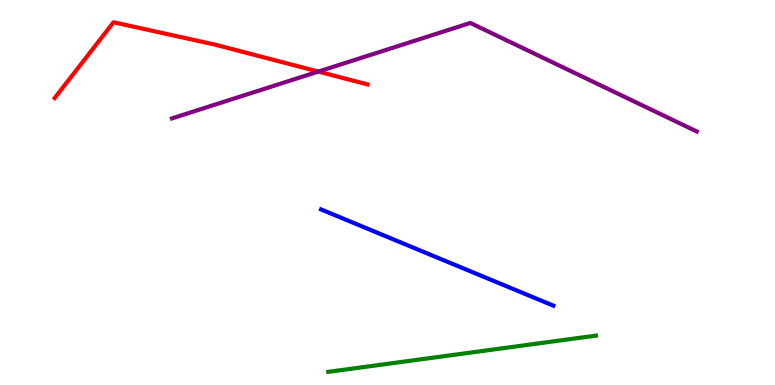[{'lines': ['blue', 'red'], 'intersections': []}, {'lines': ['green', 'red'], 'intersections': []}, {'lines': ['purple', 'red'], 'intersections': [{'x': 4.11, 'y': 8.14}]}, {'lines': ['blue', 'green'], 'intersections': []}, {'lines': ['blue', 'purple'], 'intersections': []}, {'lines': ['green', 'purple'], 'intersections': []}]